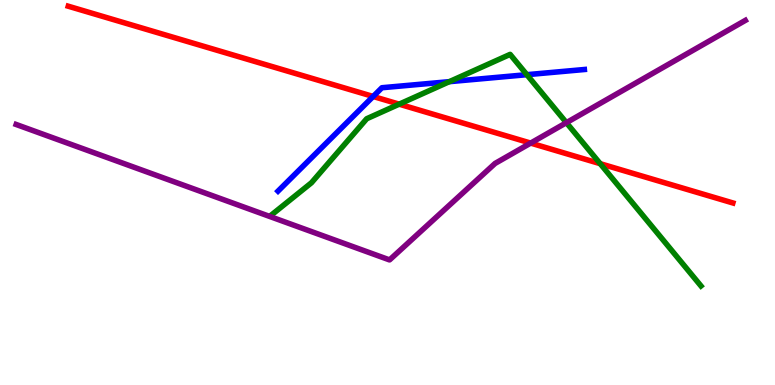[{'lines': ['blue', 'red'], 'intersections': [{'x': 4.81, 'y': 7.49}]}, {'lines': ['green', 'red'], 'intersections': [{'x': 5.15, 'y': 7.29}, {'x': 7.74, 'y': 5.75}]}, {'lines': ['purple', 'red'], 'intersections': [{'x': 6.85, 'y': 6.28}]}, {'lines': ['blue', 'green'], 'intersections': [{'x': 5.8, 'y': 7.88}, {'x': 6.8, 'y': 8.06}]}, {'lines': ['blue', 'purple'], 'intersections': []}, {'lines': ['green', 'purple'], 'intersections': [{'x': 7.31, 'y': 6.81}]}]